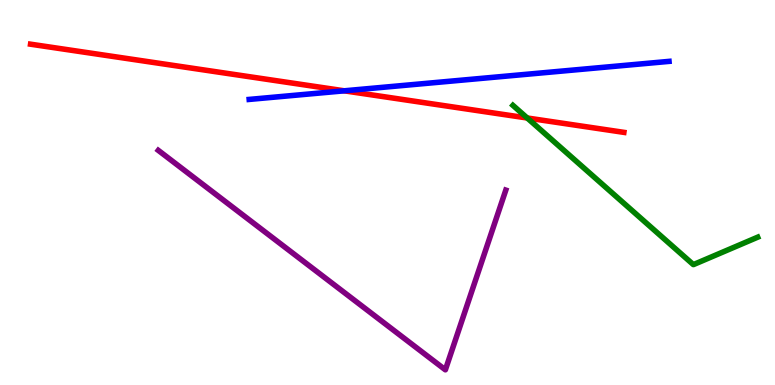[{'lines': ['blue', 'red'], 'intersections': [{'x': 4.44, 'y': 7.64}]}, {'lines': ['green', 'red'], 'intersections': [{'x': 6.8, 'y': 6.94}]}, {'lines': ['purple', 'red'], 'intersections': []}, {'lines': ['blue', 'green'], 'intersections': []}, {'lines': ['blue', 'purple'], 'intersections': []}, {'lines': ['green', 'purple'], 'intersections': []}]